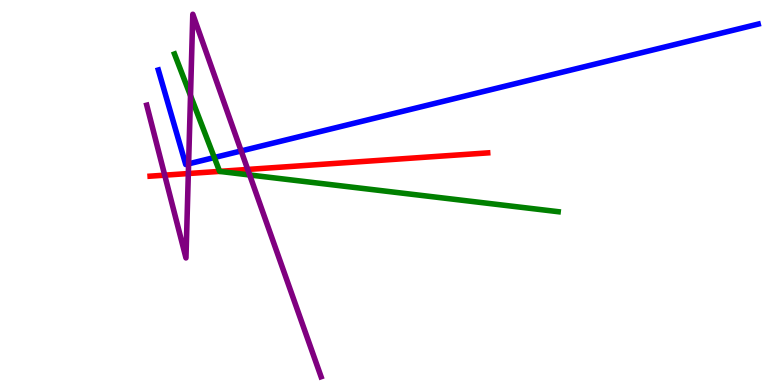[{'lines': ['blue', 'red'], 'intersections': []}, {'lines': ['green', 'red'], 'intersections': [{'x': 2.83, 'y': 5.55}]}, {'lines': ['purple', 'red'], 'intersections': [{'x': 2.13, 'y': 5.45}, {'x': 2.43, 'y': 5.49}, {'x': 3.2, 'y': 5.6}]}, {'lines': ['blue', 'green'], 'intersections': [{'x': 2.77, 'y': 5.91}]}, {'lines': ['blue', 'purple'], 'intersections': [{'x': 2.43, 'y': 5.74}, {'x': 3.11, 'y': 6.08}]}, {'lines': ['green', 'purple'], 'intersections': [{'x': 2.46, 'y': 7.52}, {'x': 3.22, 'y': 5.46}]}]